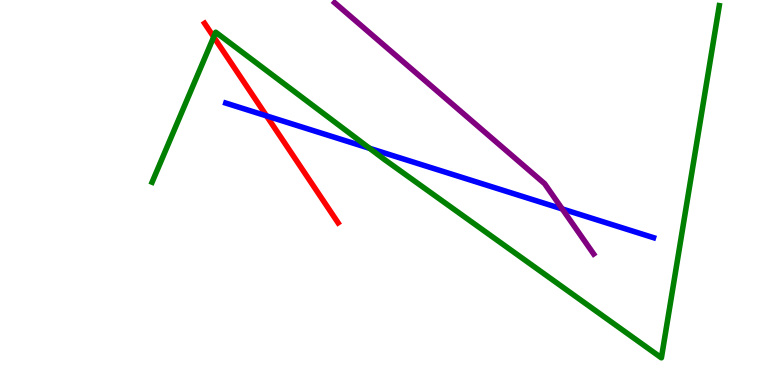[{'lines': ['blue', 'red'], 'intersections': [{'x': 3.44, 'y': 6.99}]}, {'lines': ['green', 'red'], 'intersections': [{'x': 2.76, 'y': 9.04}]}, {'lines': ['purple', 'red'], 'intersections': []}, {'lines': ['blue', 'green'], 'intersections': [{'x': 4.77, 'y': 6.15}]}, {'lines': ['blue', 'purple'], 'intersections': [{'x': 7.25, 'y': 4.57}]}, {'lines': ['green', 'purple'], 'intersections': []}]